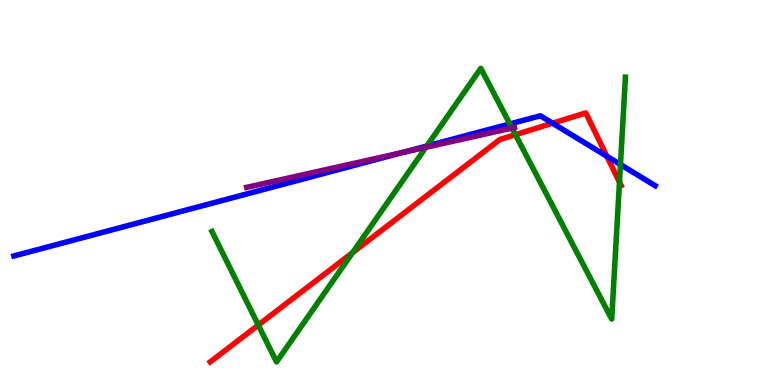[{'lines': ['blue', 'red'], 'intersections': [{'x': 7.13, 'y': 6.8}, {'x': 7.83, 'y': 5.94}]}, {'lines': ['green', 'red'], 'intersections': [{'x': 3.33, 'y': 1.56}, {'x': 4.55, 'y': 3.44}, {'x': 6.65, 'y': 6.5}, {'x': 7.99, 'y': 5.27}]}, {'lines': ['purple', 'red'], 'intersections': []}, {'lines': ['blue', 'green'], 'intersections': [{'x': 5.51, 'y': 6.21}, {'x': 6.58, 'y': 6.78}, {'x': 8.01, 'y': 5.73}]}, {'lines': ['blue', 'purple'], 'intersections': [{'x': 5.19, 'y': 6.04}]}, {'lines': ['green', 'purple'], 'intersections': [{'x': 5.5, 'y': 6.17}, {'x': 6.61, 'y': 6.67}]}]